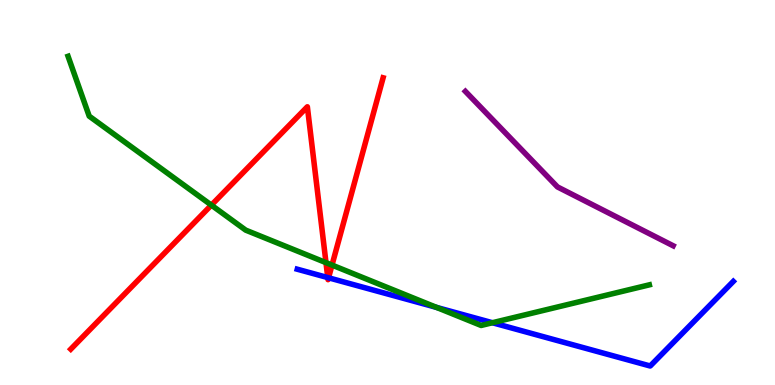[{'lines': ['blue', 'red'], 'intersections': [{'x': 4.23, 'y': 2.79}, {'x': 4.24, 'y': 2.78}]}, {'lines': ['green', 'red'], 'intersections': [{'x': 2.73, 'y': 4.67}, {'x': 4.21, 'y': 3.18}, {'x': 4.28, 'y': 3.11}]}, {'lines': ['purple', 'red'], 'intersections': []}, {'lines': ['blue', 'green'], 'intersections': [{'x': 5.63, 'y': 2.02}, {'x': 6.35, 'y': 1.62}]}, {'lines': ['blue', 'purple'], 'intersections': []}, {'lines': ['green', 'purple'], 'intersections': []}]